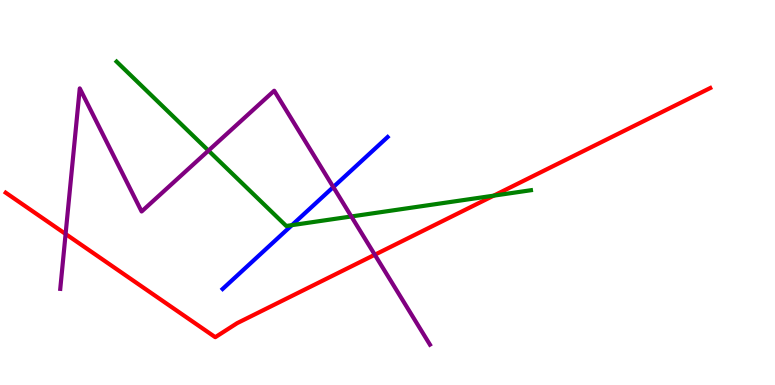[{'lines': ['blue', 'red'], 'intersections': []}, {'lines': ['green', 'red'], 'intersections': [{'x': 6.37, 'y': 4.92}]}, {'lines': ['purple', 'red'], 'intersections': [{'x': 0.846, 'y': 3.92}, {'x': 4.84, 'y': 3.38}]}, {'lines': ['blue', 'green'], 'intersections': [{'x': 3.77, 'y': 4.15}]}, {'lines': ['blue', 'purple'], 'intersections': [{'x': 4.3, 'y': 5.14}]}, {'lines': ['green', 'purple'], 'intersections': [{'x': 2.69, 'y': 6.09}, {'x': 4.53, 'y': 4.38}]}]